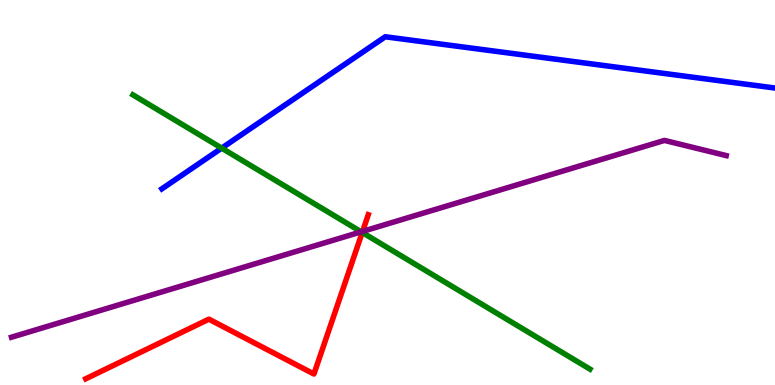[{'lines': ['blue', 'red'], 'intersections': []}, {'lines': ['green', 'red'], 'intersections': [{'x': 4.67, 'y': 3.96}]}, {'lines': ['purple', 'red'], 'intersections': [{'x': 4.68, 'y': 3.99}]}, {'lines': ['blue', 'green'], 'intersections': [{'x': 2.86, 'y': 6.15}]}, {'lines': ['blue', 'purple'], 'intersections': []}, {'lines': ['green', 'purple'], 'intersections': [{'x': 4.66, 'y': 3.98}]}]